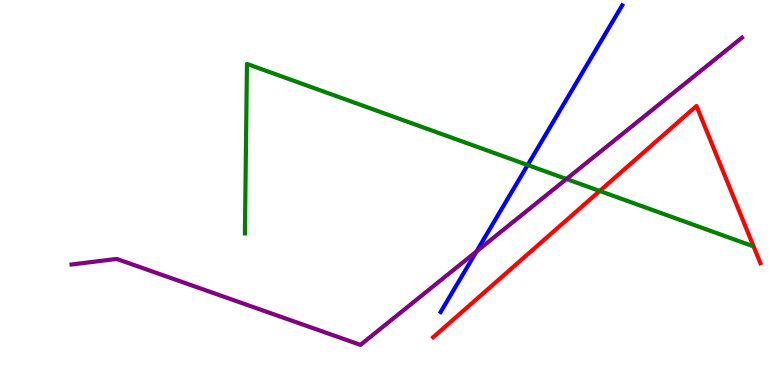[{'lines': ['blue', 'red'], 'intersections': []}, {'lines': ['green', 'red'], 'intersections': [{'x': 7.74, 'y': 5.04}]}, {'lines': ['purple', 'red'], 'intersections': []}, {'lines': ['blue', 'green'], 'intersections': [{'x': 6.81, 'y': 5.71}]}, {'lines': ['blue', 'purple'], 'intersections': [{'x': 6.15, 'y': 3.47}]}, {'lines': ['green', 'purple'], 'intersections': [{'x': 7.31, 'y': 5.35}]}]